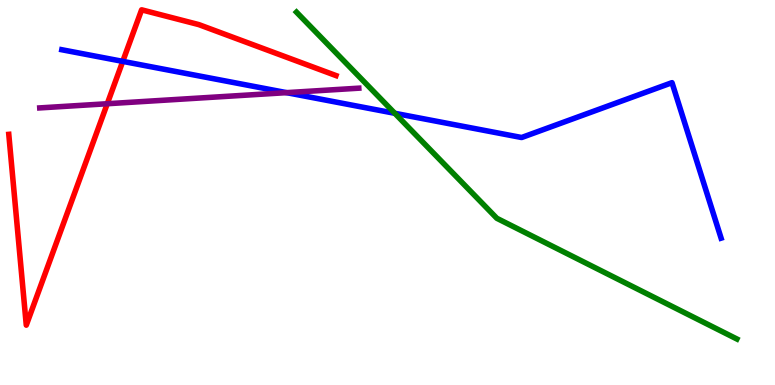[{'lines': ['blue', 'red'], 'intersections': [{'x': 1.58, 'y': 8.41}]}, {'lines': ['green', 'red'], 'intersections': []}, {'lines': ['purple', 'red'], 'intersections': [{'x': 1.38, 'y': 7.31}]}, {'lines': ['blue', 'green'], 'intersections': [{'x': 5.09, 'y': 7.06}]}, {'lines': ['blue', 'purple'], 'intersections': [{'x': 3.7, 'y': 7.59}]}, {'lines': ['green', 'purple'], 'intersections': []}]